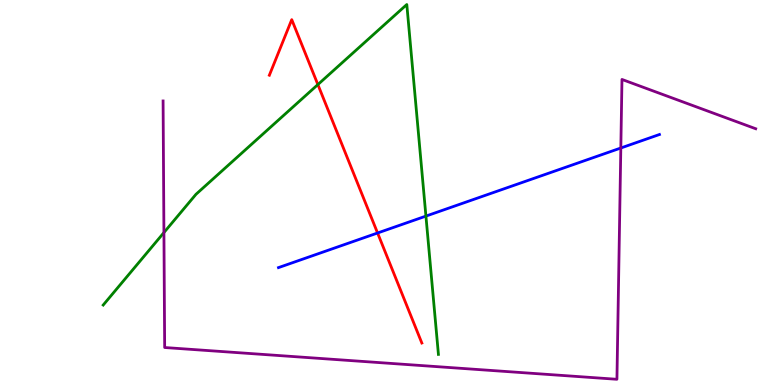[{'lines': ['blue', 'red'], 'intersections': [{'x': 4.87, 'y': 3.95}]}, {'lines': ['green', 'red'], 'intersections': [{'x': 4.1, 'y': 7.8}]}, {'lines': ['purple', 'red'], 'intersections': []}, {'lines': ['blue', 'green'], 'intersections': [{'x': 5.5, 'y': 4.39}]}, {'lines': ['blue', 'purple'], 'intersections': [{'x': 8.01, 'y': 6.16}]}, {'lines': ['green', 'purple'], 'intersections': [{'x': 2.12, 'y': 3.96}]}]